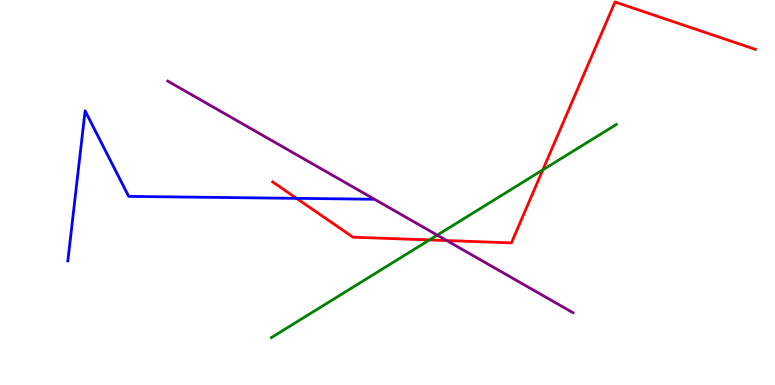[{'lines': ['blue', 'red'], 'intersections': [{'x': 3.83, 'y': 4.85}]}, {'lines': ['green', 'red'], 'intersections': [{'x': 5.54, 'y': 3.77}, {'x': 7.0, 'y': 5.59}]}, {'lines': ['purple', 'red'], 'intersections': [{'x': 5.76, 'y': 3.75}]}, {'lines': ['blue', 'green'], 'intersections': []}, {'lines': ['blue', 'purple'], 'intersections': []}, {'lines': ['green', 'purple'], 'intersections': [{'x': 5.64, 'y': 3.89}]}]